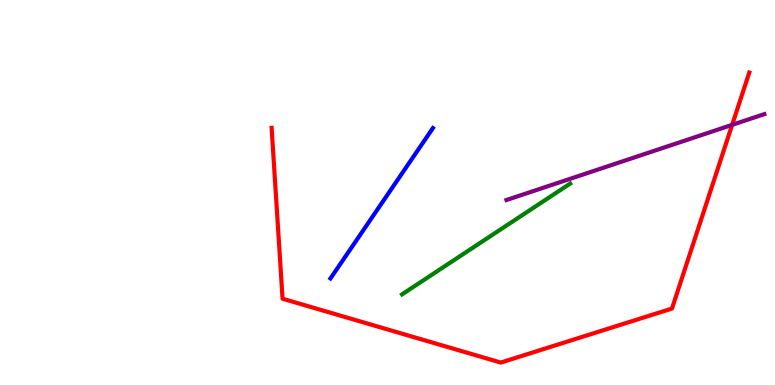[{'lines': ['blue', 'red'], 'intersections': []}, {'lines': ['green', 'red'], 'intersections': []}, {'lines': ['purple', 'red'], 'intersections': [{'x': 9.45, 'y': 6.76}]}, {'lines': ['blue', 'green'], 'intersections': []}, {'lines': ['blue', 'purple'], 'intersections': []}, {'lines': ['green', 'purple'], 'intersections': []}]